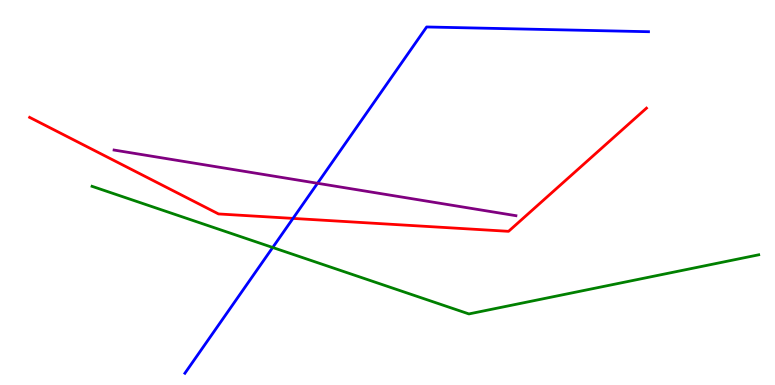[{'lines': ['blue', 'red'], 'intersections': [{'x': 3.78, 'y': 4.33}]}, {'lines': ['green', 'red'], 'intersections': []}, {'lines': ['purple', 'red'], 'intersections': []}, {'lines': ['blue', 'green'], 'intersections': [{'x': 3.52, 'y': 3.57}]}, {'lines': ['blue', 'purple'], 'intersections': [{'x': 4.1, 'y': 5.24}]}, {'lines': ['green', 'purple'], 'intersections': []}]